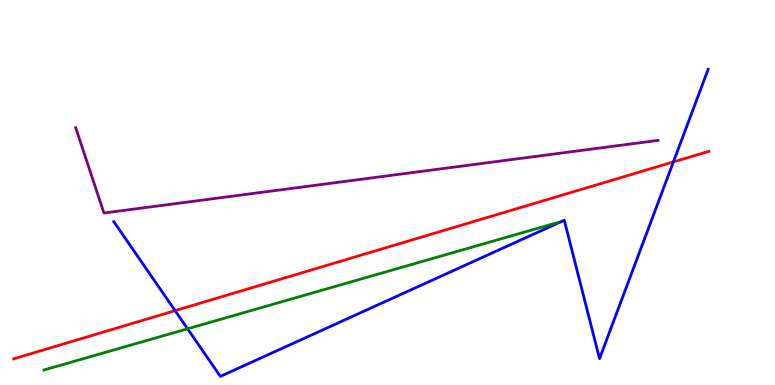[{'lines': ['blue', 'red'], 'intersections': [{'x': 2.26, 'y': 1.93}, {'x': 8.69, 'y': 5.79}]}, {'lines': ['green', 'red'], 'intersections': []}, {'lines': ['purple', 'red'], 'intersections': []}, {'lines': ['blue', 'green'], 'intersections': [{'x': 2.42, 'y': 1.46}]}, {'lines': ['blue', 'purple'], 'intersections': []}, {'lines': ['green', 'purple'], 'intersections': []}]